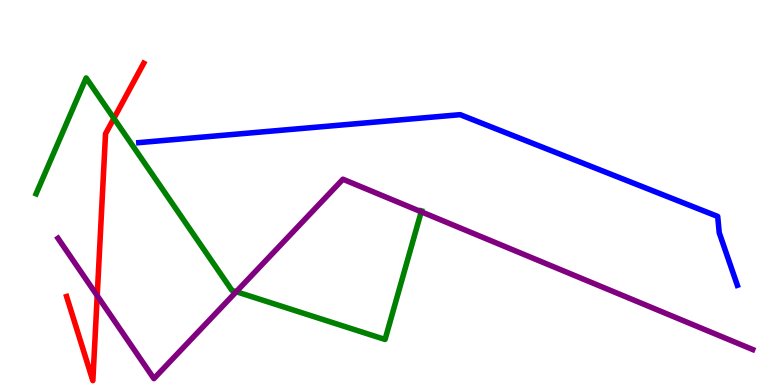[{'lines': ['blue', 'red'], 'intersections': []}, {'lines': ['green', 'red'], 'intersections': [{'x': 1.47, 'y': 6.93}]}, {'lines': ['purple', 'red'], 'intersections': [{'x': 1.25, 'y': 2.32}]}, {'lines': ['blue', 'green'], 'intersections': []}, {'lines': ['blue', 'purple'], 'intersections': []}, {'lines': ['green', 'purple'], 'intersections': [{'x': 3.05, 'y': 2.42}, {'x': 5.44, 'y': 4.5}]}]